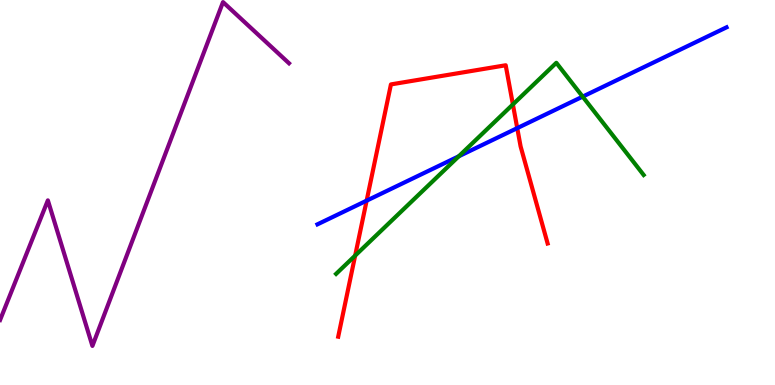[{'lines': ['blue', 'red'], 'intersections': [{'x': 4.73, 'y': 4.79}, {'x': 6.67, 'y': 6.67}]}, {'lines': ['green', 'red'], 'intersections': [{'x': 4.58, 'y': 3.36}, {'x': 6.62, 'y': 7.29}]}, {'lines': ['purple', 'red'], 'intersections': []}, {'lines': ['blue', 'green'], 'intersections': [{'x': 5.92, 'y': 5.94}, {'x': 7.52, 'y': 7.49}]}, {'lines': ['blue', 'purple'], 'intersections': []}, {'lines': ['green', 'purple'], 'intersections': []}]